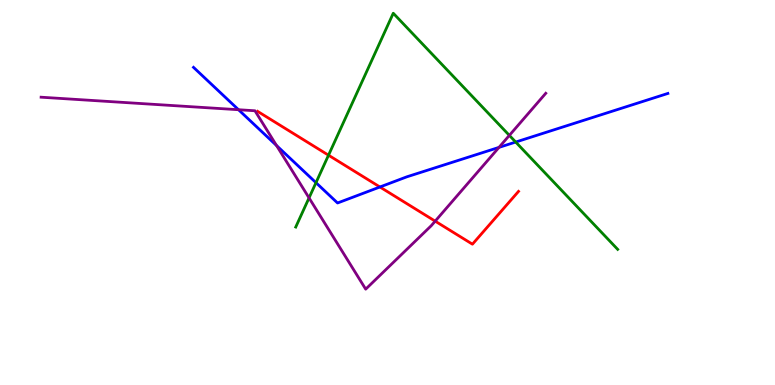[{'lines': ['blue', 'red'], 'intersections': [{'x': 4.9, 'y': 5.14}]}, {'lines': ['green', 'red'], 'intersections': [{'x': 4.24, 'y': 5.97}]}, {'lines': ['purple', 'red'], 'intersections': [{'x': 5.62, 'y': 4.26}]}, {'lines': ['blue', 'green'], 'intersections': [{'x': 4.08, 'y': 5.26}, {'x': 6.65, 'y': 6.31}]}, {'lines': ['blue', 'purple'], 'intersections': [{'x': 3.08, 'y': 7.15}, {'x': 3.57, 'y': 6.22}, {'x': 6.44, 'y': 6.17}]}, {'lines': ['green', 'purple'], 'intersections': [{'x': 3.99, 'y': 4.86}, {'x': 6.57, 'y': 6.48}]}]